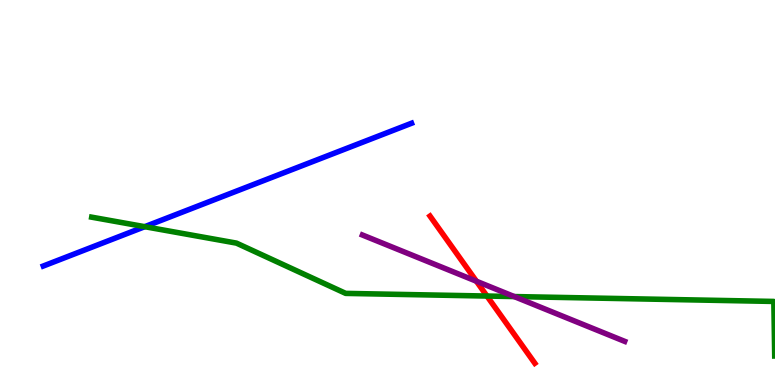[{'lines': ['blue', 'red'], 'intersections': []}, {'lines': ['green', 'red'], 'intersections': [{'x': 6.28, 'y': 2.31}]}, {'lines': ['purple', 'red'], 'intersections': [{'x': 6.15, 'y': 2.7}]}, {'lines': ['blue', 'green'], 'intersections': [{'x': 1.87, 'y': 4.11}]}, {'lines': ['blue', 'purple'], 'intersections': []}, {'lines': ['green', 'purple'], 'intersections': [{'x': 6.64, 'y': 2.3}]}]